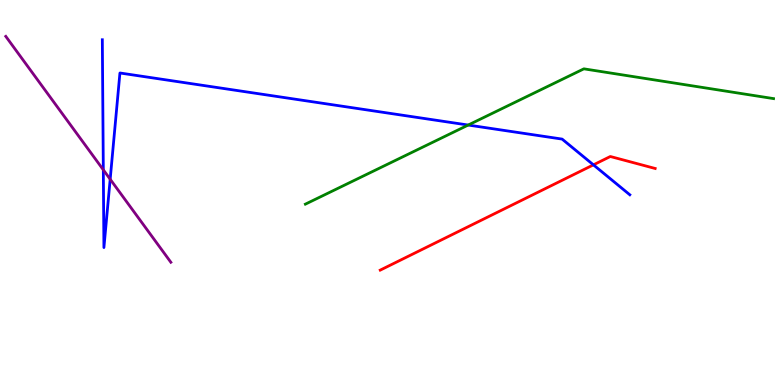[{'lines': ['blue', 'red'], 'intersections': [{'x': 7.66, 'y': 5.72}]}, {'lines': ['green', 'red'], 'intersections': []}, {'lines': ['purple', 'red'], 'intersections': []}, {'lines': ['blue', 'green'], 'intersections': [{'x': 6.04, 'y': 6.75}]}, {'lines': ['blue', 'purple'], 'intersections': [{'x': 1.33, 'y': 5.59}, {'x': 1.42, 'y': 5.34}]}, {'lines': ['green', 'purple'], 'intersections': []}]